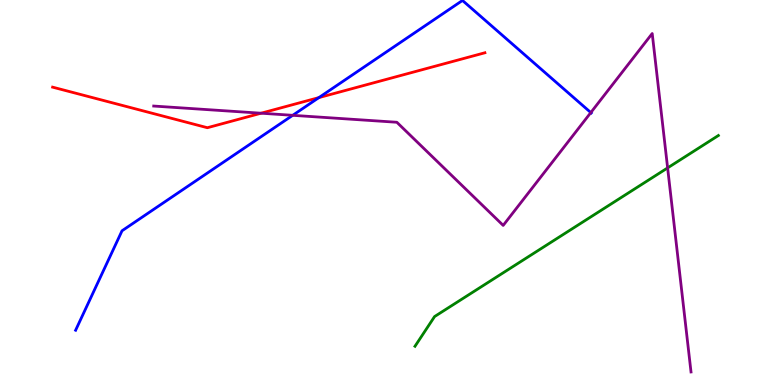[{'lines': ['blue', 'red'], 'intersections': [{'x': 4.11, 'y': 7.46}]}, {'lines': ['green', 'red'], 'intersections': []}, {'lines': ['purple', 'red'], 'intersections': [{'x': 3.37, 'y': 7.06}]}, {'lines': ['blue', 'green'], 'intersections': []}, {'lines': ['blue', 'purple'], 'intersections': [{'x': 3.78, 'y': 7.0}, {'x': 7.62, 'y': 7.08}]}, {'lines': ['green', 'purple'], 'intersections': [{'x': 8.61, 'y': 5.64}]}]